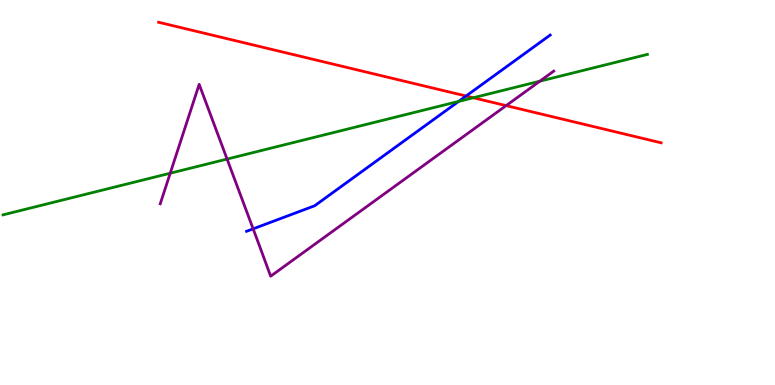[{'lines': ['blue', 'red'], 'intersections': [{'x': 6.01, 'y': 7.51}]}, {'lines': ['green', 'red'], 'intersections': [{'x': 6.11, 'y': 7.46}]}, {'lines': ['purple', 'red'], 'intersections': [{'x': 6.53, 'y': 7.26}]}, {'lines': ['blue', 'green'], 'intersections': [{'x': 5.92, 'y': 7.37}]}, {'lines': ['blue', 'purple'], 'intersections': [{'x': 3.27, 'y': 4.06}]}, {'lines': ['green', 'purple'], 'intersections': [{'x': 2.2, 'y': 5.5}, {'x': 2.93, 'y': 5.87}, {'x': 6.97, 'y': 7.89}]}]